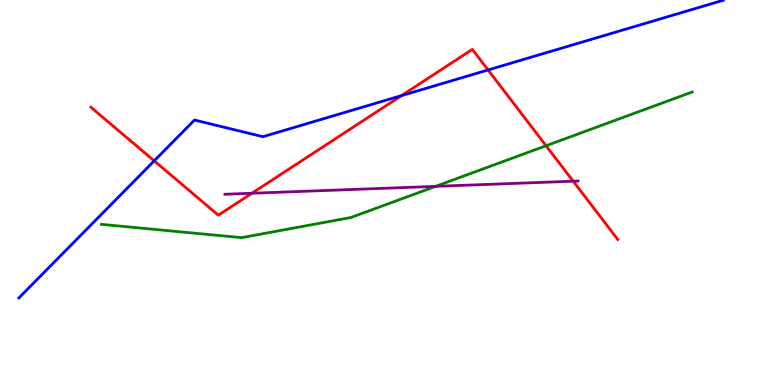[{'lines': ['blue', 'red'], 'intersections': [{'x': 1.99, 'y': 5.82}, {'x': 5.18, 'y': 7.52}, {'x': 6.3, 'y': 8.18}]}, {'lines': ['green', 'red'], 'intersections': [{'x': 7.05, 'y': 6.21}]}, {'lines': ['purple', 'red'], 'intersections': [{'x': 3.25, 'y': 4.98}, {'x': 7.4, 'y': 5.29}]}, {'lines': ['blue', 'green'], 'intersections': []}, {'lines': ['blue', 'purple'], 'intersections': []}, {'lines': ['green', 'purple'], 'intersections': [{'x': 5.62, 'y': 5.16}]}]